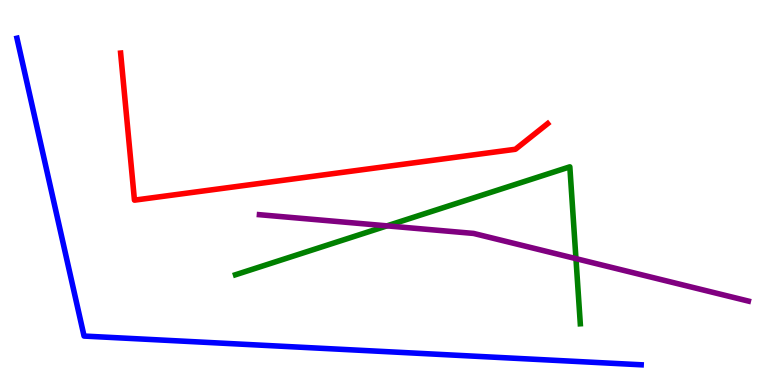[{'lines': ['blue', 'red'], 'intersections': []}, {'lines': ['green', 'red'], 'intersections': []}, {'lines': ['purple', 'red'], 'intersections': []}, {'lines': ['blue', 'green'], 'intersections': []}, {'lines': ['blue', 'purple'], 'intersections': []}, {'lines': ['green', 'purple'], 'intersections': [{'x': 4.99, 'y': 4.13}, {'x': 7.43, 'y': 3.28}]}]